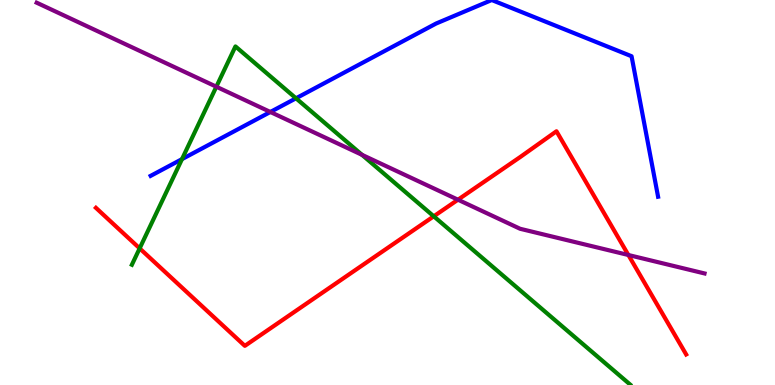[{'lines': ['blue', 'red'], 'intersections': []}, {'lines': ['green', 'red'], 'intersections': [{'x': 1.8, 'y': 3.55}, {'x': 5.6, 'y': 4.38}]}, {'lines': ['purple', 'red'], 'intersections': [{'x': 5.91, 'y': 4.81}, {'x': 8.11, 'y': 3.38}]}, {'lines': ['blue', 'green'], 'intersections': [{'x': 2.35, 'y': 5.87}, {'x': 3.82, 'y': 7.45}]}, {'lines': ['blue', 'purple'], 'intersections': [{'x': 3.49, 'y': 7.09}]}, {'lines': ['green', 'purple'], 'intersections': [{'x': 2.79, 'y': 7.75}, {'x': 4.67, 'y': 5.98}]}]